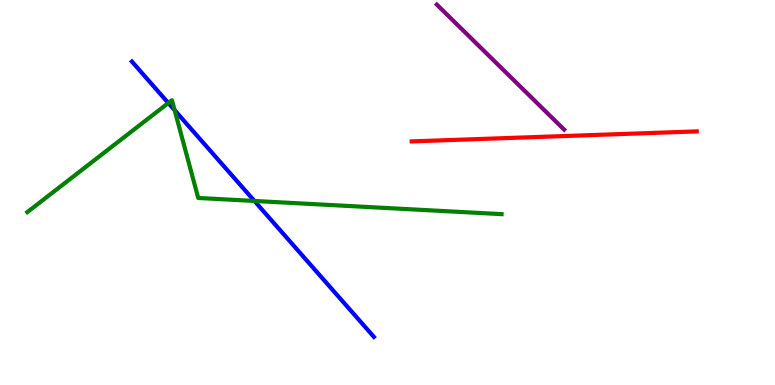[{'lines': ['blue', 'red'], 'intersections': []}, {'lines': ['green', 'red'], 'intersections': []}, {'lines': ['purple', 'red'], 'intersections': []}, {'lines': ['blue', 'green'], 'intersections': [{'x': 2.17, 'y': 7.32}, {'x': 2.25, 'y': 7.14}, {'x': 3.28, 'y': 4.78}]}, {'lines': ['blue', 'purple'], 'intersections': []}, {'lines': ['green', 'purple'], 'intersections': []}]